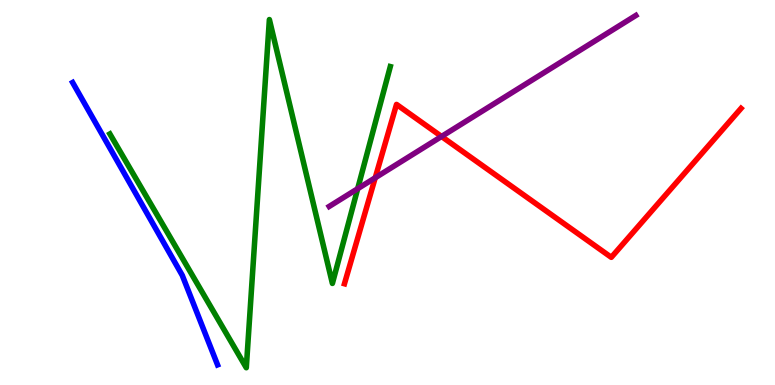[{'lines': ['blue', 'red'], 'intersections': []}, {'lines': ['green', 'red'], 'intersections': []}, {'lines': ['purple', 'red'], 'intersections': [{'x': 4.84, 'y': 5.38}, {'x': 5.7, 'y': 6.46}]}, {'lines': ['blue', 'green'], 'intersections': []}, {'lines': ['blue', 'purple'], 'intersections': []}, {'lines': ['green', 'purple'], 'intersections': [{'x': 4.62, 'y': 5.1}]}]